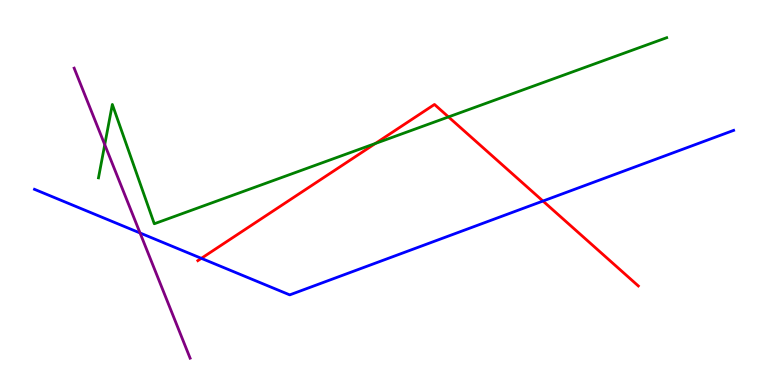[{'lines': ['blue', 'red'], 'intersections': [{'x': 2.6, 'y': 3.29}, {'x': 7.01, 'y': 4.78}]}, {'lines': ['green', 'red'], 'intersections': [{'x': 4.84, 'y': 6.27}, {'x': 5.79, 'y': 6.96}]}, {'lines': ['purple', 'red'], 'intersections': []}, {'lines': ['blue', 'green'], 'intersections': []}, {'lines': ['blue', 'purple'], 'intersections': [{'x': 1.81, 'y': 3.95}]}, {'lines': ['green', 'purple'], 'intersections': [{'x': 1.35, 'y': 6.24}]}]